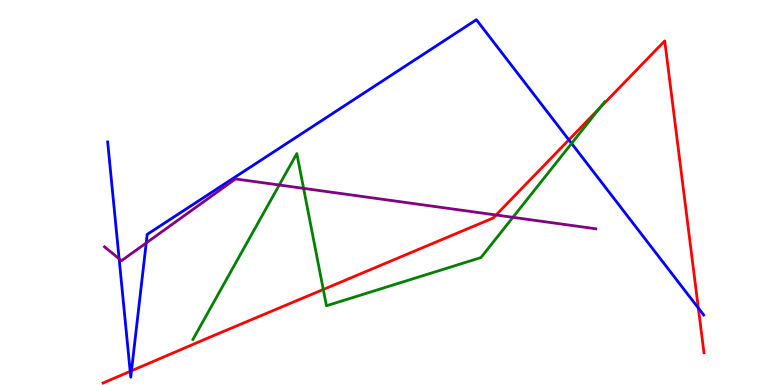[{'lines': ['blue', 'red'], 'intersections': [{'x': 1.68, 'y': 0.354}, {'x': 1.7, 'y': 0.369}, {'x': 7.34, 'y': 6.37}, {'x': 9.01, 'y': 2.0}]}, {'lines': ['green', 'red'], 'intersections': [{'x': 4.17, 'y': 2.48}, {'x': 7.74, 'y': 7.2}]}, {'lines': ['purple', 'red'], 'intersections': [{'x': 6.4, 'y': 4.42}]}, {'lines': ['blue', 'green'], 'intersections': [{'x': 7.38, 'y': 6.27}]}, {'lines': ['blue', 'purple'], 'intersections': [{'x': 1.54, 'y': 3.28}, {'x': 1.89, 'y': 3.69}]}, {'lines': ['green', 'purple'], 'intersections': [{'x': 3.6, 'y': 5.19}, {'x': 3.92, 'y': 5.11}, {'x': 6.62, 'y': 4.36}]}]